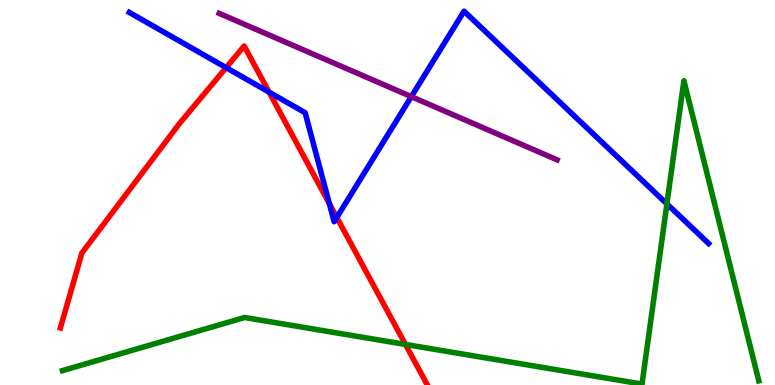[{'lines': ['blue', 'red'], 'intersections': [{'x': 2.92, 'y': 8.24}, {'x': 3.47, 'y': 7.61}, {'x': 4.25, 'y': 4.71}, {'x': 4.35, 'y': 4.35}]}, {'lines': ['green', 'red'], 'intersections': [{'x': 5.23, 'y': 1.05}]}, {'lines': ['purple', 'red'], 'intersections': []}, {'lines': ['blue', 'green'], 'intersections': [{'x': 8.61, 'y': 4.7}]}, {'lines': ['blue', 'purple'], 'intersections': [{'x': 5.31, 'y': 7.49}]}, {'lines': ['green', 'purple'], 'intersections': []}]